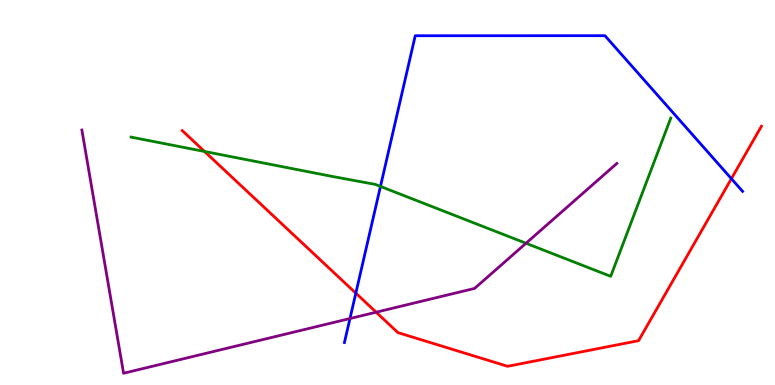[{'lines': ['blue', 'red'], 'intersections': [{'x': 4.59, 'y': 2.39}, {'x': 9.44, 'y': 5.36}]}, {'lines': ['green', 'red'], 'intersections': [{'x': 2.64, 'y': 6.07}]}, {'lines': ['purple', 'red'], 'intersections': [{'x': 4.85, 'y': 1.89}]}, {'lines': ['blue', 'green'], 'intersections': [{'x': 4.91, 'y': 5.16}]}, {'lines': ['blue', 'purple'], 'intersections': [{'x': 4.52, 'y': 1.73}]}, {'lines': ['green', 'purple'], 'intersections': [{'x': 6.79, 'y': 3.68}]}]